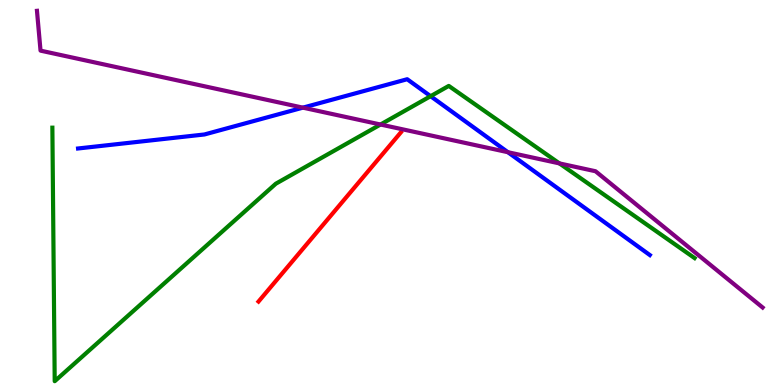[{'lines': ['blue', 'red'], 'intersections': []}, {'lines': ['green', 'red'], 'intersections': []}, {'lines': ['purple', 'red'], 'intersections': []}, {'lines': ['blue', 'green'], 'intersections': [{'x': 5.56, 'y': 7.5}]}, {'lines': ['blue', 'purple'], 'intersections': [{'x': 3.91, 'y': 7.2}, {'x': 6.55, 'y': 6.05}]}, {'lines': ['green', 'purple'], 'intersections': [{'x': 4.91, 'y': 6.77}, {'x': 7.22, 'y': 5.76}]}]